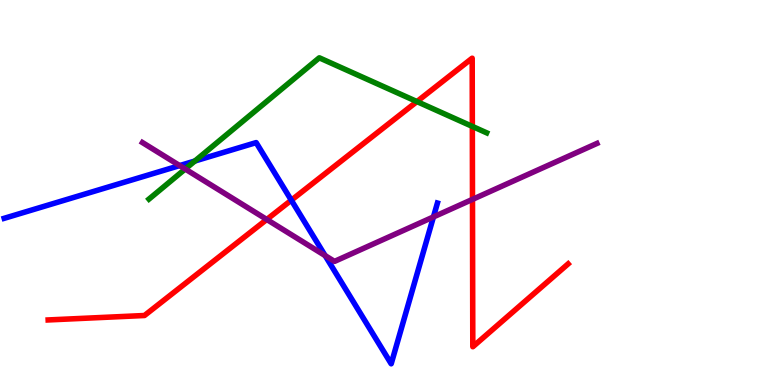[{'lines': ['blue', 'red'], 'intersections': [{'x': 3.76, 'y': 4.8}]}, {'lines': ['green', 'red'], 'intersections': [{'x': 5.38, 'y': 7.36}, {'x': 6.09, 'y': 6.72}]}, {'lines': ['purple', 'red'], 'intersections': [{'x': 3.44, 'y': 4.3}, {'x': 6.1, 'y': 4.82}]}, {'lines': ['blue', 'green'], 'intersections': [{'x': 2.51, 'y': 5.82}]}, {'lines': ['blue', 'purple'], 'intersections': [{'x': 2.32, 'y': 5.7}, {'x': 4.2, 'y': 3.36}, {'x': 5.59, 'y': 4.37}]}, {'lines': ['green', 'purple'], 'intersections': [{'x': 2.39, 'y': 5.61}]}]